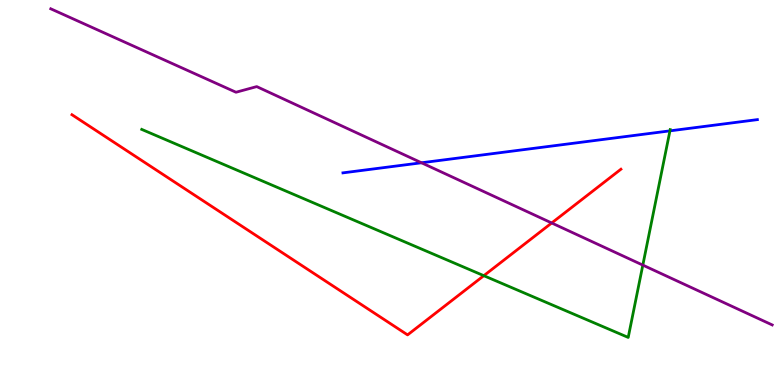[{'lines': ['blue', 'red'], 'intersections': []}, {'lines': ['green', 'red'], 'intersections': [{'x': 6.24, 'y': 2.84}]}, {'lines': ['purple', 'red'], 'intersections': [{'x': 7.12, 'y': 4.21}]}, {'lines': ['blue', 'green'], 'intersections': [{'x': 8.64, 'y': 6.6}]}, {'lines': ['blue', 'purple'], 'intersections': [{'x': 5.44, 'y': 5.77}]}, {'lines': ['green', 'purple'], 'intersections': [{'x': 8.29, 'y': 3.11}]}]